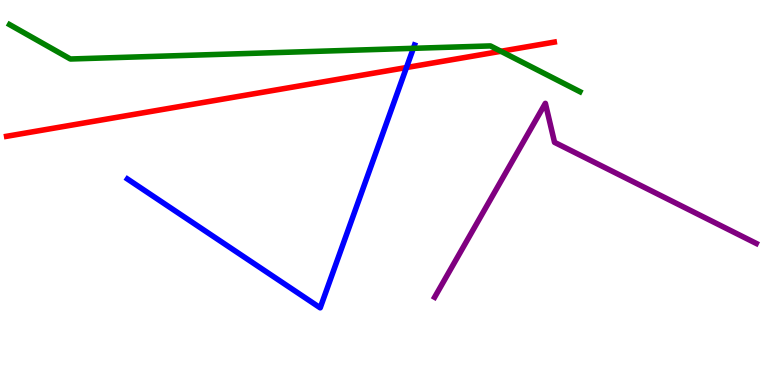[{'lines': ['blue', 'red'], 'intersections': [{'x': 5.24, 'y': 8.25}]}, {'lines': ['green', 'red'], 'intersections': [{'x': 6.46, 'y': 8.67}]}, {'lines': ['purple', 'red'], 'intersections': []}, {'lines': ['blue', 'green'], 'intersections': [{'x': 5.33, 'y': 8.74}]}, {'lines': ['blue', 'purple'], 'intersections': []}, {'lines': ['green', 'purple'], 'intersections': []}]